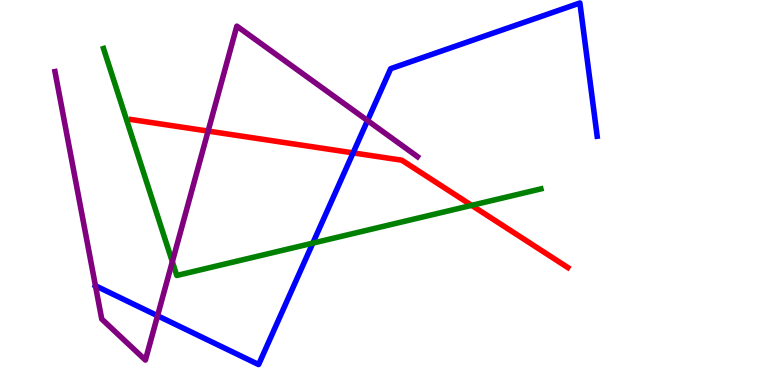[{'lines': ['blue', 'red'], 'intersections': [{'x': 4.56, 'y': 6.03}]}, {'lines': ['green', 'red'], 'intersections': [{'x': 6.09, 'y': 4.67}]}, {'lines': ['purple', 'red'], 'intersections': [{'x': 2.69, 'y': 6.6}]}, {'lines': ['blue', 'green'], 'intersections': [{'x': 4.04, 'y': 3.69}]}, {'lines': ['blue', 'purple'], 'intersections': [{'x': 1.23, 'y': 2.58}, {'x': 2.03, 'y': 1.8}, {'x': 4.74, 'y': 6.87}]}, {'lines': ['green', 'purple'], 'intersections': [{'x': 2.22, 'y': 3.2}]}]